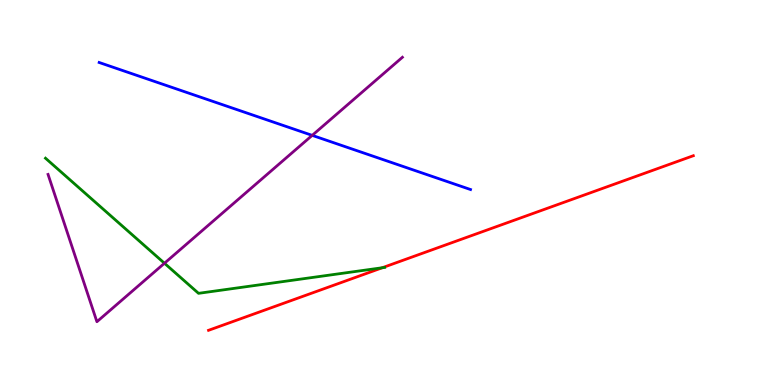[{'lines': ['blue', 'red'], 'intersections': []}, {'lines': ['green', 'red'], 'intersections': [{'x': 4.93, 'y': 3.05}]}, {'lines': ['purple', 'red'], 'intersections': []}, {'lines': ['blue', 'green'], 'intersections': []}, {'lines': ['blue', 'purple'], 'intersections': [{'x': 4.03, 'y': 6.48}]}, {'lines': ['green', 'purple'], 'intersections': [{'x': 2.12, 'y': 3.16}]}]